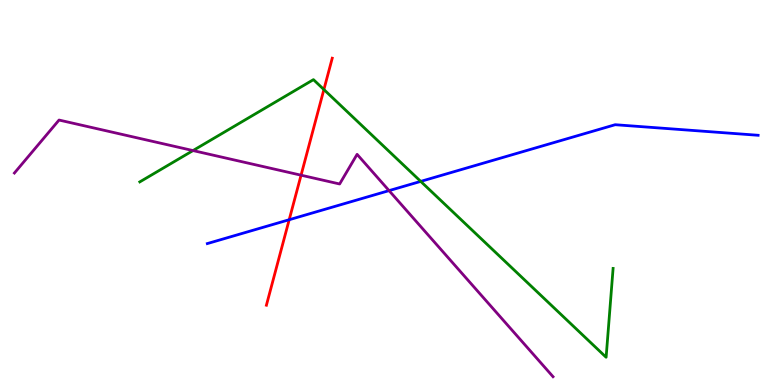[{'lines': ['blue', 'red'], 'intersections': [{'x': 3.73, 'y': 4.29}]}, {'lines': ['green', 'red'], 'intersections': [{'x': 4.18, 'y': 7.67}]}, {'lines': ['purple', 'red'], 'intersections': [{'x': 3.88, 'y': 5.45}]}, {'lines': ['blue', 'green'], 'intersections': [{'x': 5.43, 'y': 5.29}]}, {'lines': ['blue', 'purple'], 'intersections': [{'x': 5.02, 'y': 5.05}]}, {'lines': ['green', 'purple'], 'intersections': [{'x': 2.49, 'y': 6.09}]}]